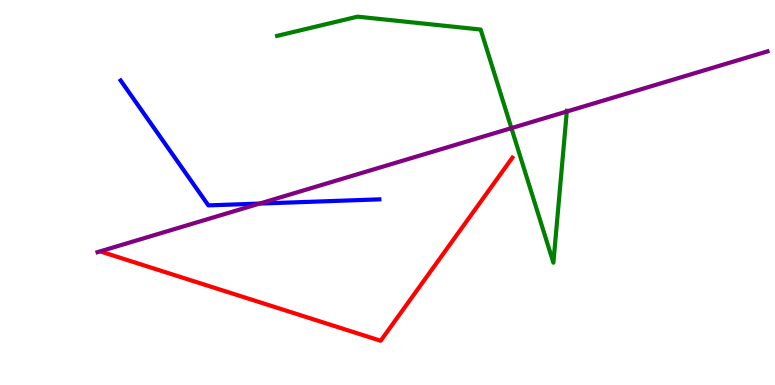[{'lines': ['blue', 'red'], 'intersections': []}, {'lines': ['green', 'red'], 'intersections': []}, {'lines': ['purple', 'red'], 'intersections': []}, {'lines': ['blue', 'green'], 'intersections': []}, {'lines': ['blue', 'purple'], 'intersections': [{'x': 3.35, 'y': 4.71}]}, {'lines': ['green', 'purple'], 'intersections': [{'x': 6.6, 'y': 6.67}, {'x': 7.31, 'y': 7.1}]}]